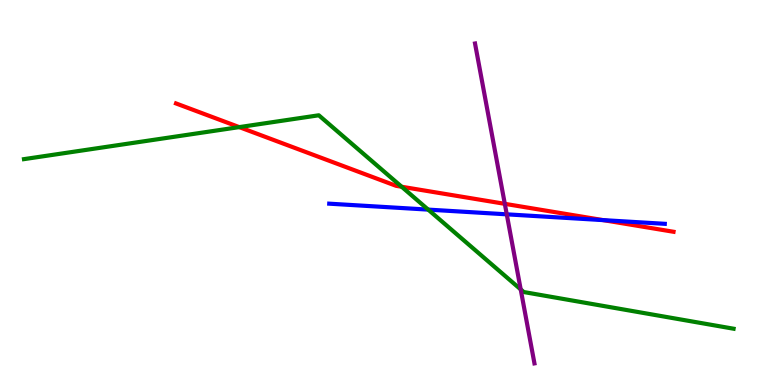[{'lines': ['blue', 'red'], 'intersections': [{'x': 7.78, 'y': 4.28}]}, {'lines': ['green', 'red'], 'intersections': [{'x': 3.09, 'y': 6.7}, {'x': 5.18, 'y': 5.15}]}, {'lines': ['purple', 'red'], 'intersections': [{'x': 6.51, 'y': 4.71}]}, {'lines': ['blue', 'green'], 'intersections': [{'x': 5.52, 'y': 4.56}]}, {'lines': ['blue', 'purple'], 'intersections': [{'x': 6.54, 'y': 4.43}]}, {'lines': ['green', 'purple'], 'intersections': [{'x': 6.72, 'y': 2.48}]}]